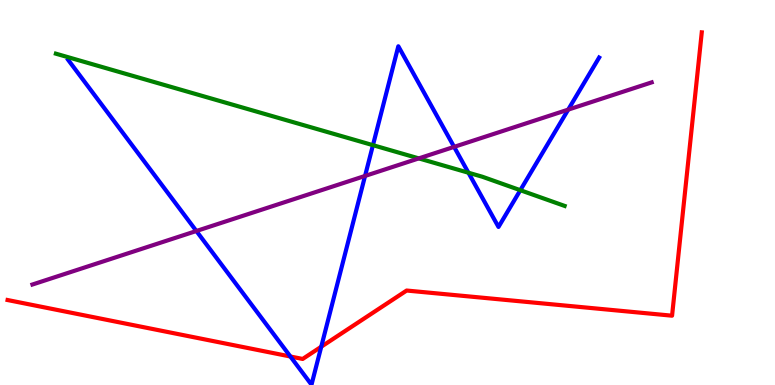[{'lines': ['blue', 'red'], 'intersections': [{'x': 3.75, 'y': 0.74}, {'x': 4.15, 'y': 0.994}]}, {'lines': ['green', 'red'], 'intersections': []}, {'lines': ['purple', 'red'], 'intersections': []}, {'lines': ['blue', 'green'], 'intersections': [{'x': 4.81, 'y': 6.23}, {'x': 6.04, 'y': 5.51}, {'x': 6.71, 'y': 5.06}]}, {'lines': ['blue', 'purple'], 'intersections': [{'x': 2.53, 'y': 4.0}, {'x': 4.71, 'y': 5.43}, {'x': 5.86, 'y': 6.19}, {'x': 7.33, 'y': 7.15}]}, {'lines': ['green', 'purple'], 'intersections': [{'x': 5.4, 'y': 5.89}]}]